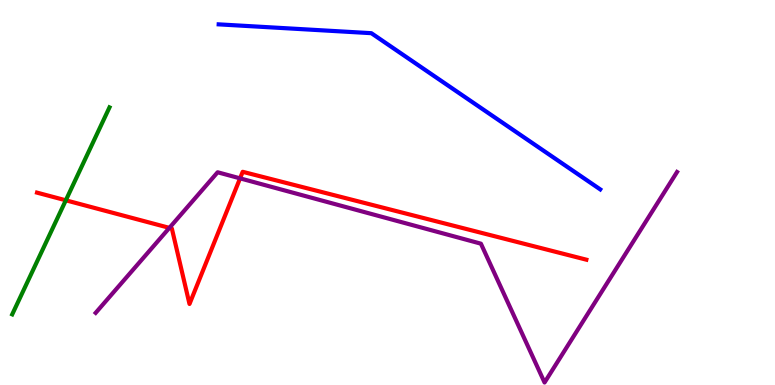[{'lines': ['blue', 'red'], 'intersections': []}, {'lines': ['green', 'red'], 'intersections': [{'x': 0.849, 'y': 4.8}]}, {'lines': ['purple', 'red'], 'intersections': [{'x': 2.19, 'y': 4.08}, {'x': 3.1, 'y': 5.37}]}, {'lines': ['blue', 'green'], 'intersections': []}, {'lines': ['blue', 'purple'], 'intersections': []}, {'lines': ['green', 'purple'], 'intersections': []}]